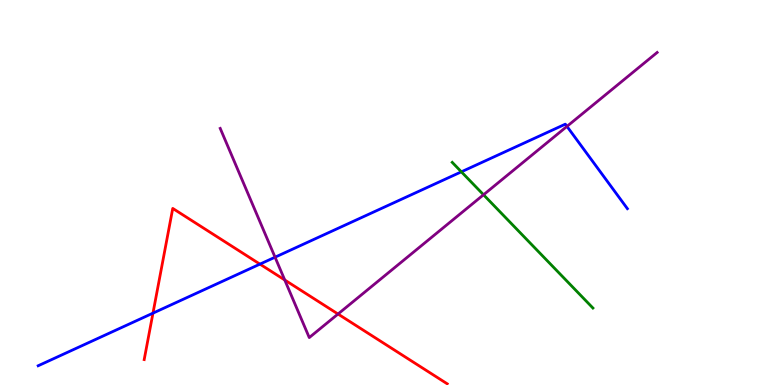[{'lines': ['blue', 'red'], 'intersections': [{'x': 1.97, 'y': 1.87}, {'x': 3.35, 'y': 3.14}]}, {'lines': ['green', 'red'], 'intersections': []}, {'lines': ['purple', 'red'], 'intersections': [{'x': 3.67, 'y': 2.73}, {'x': 4.36, 'y': 1.84}]}, {'lines': ['blue', 'green'], 'intersections': [{'x': 5.95, 'y': 5.54}]}, {'lines': ['blue', 'purple'], 'intersections': [{'x': 3.55, 'y': 3.32}, {'x': 7.32, 'y': 6.72}]}, {'lines': ['green', 'purple'], 'intersections': [{'x': 6.24, 'y': 4.94}]}]